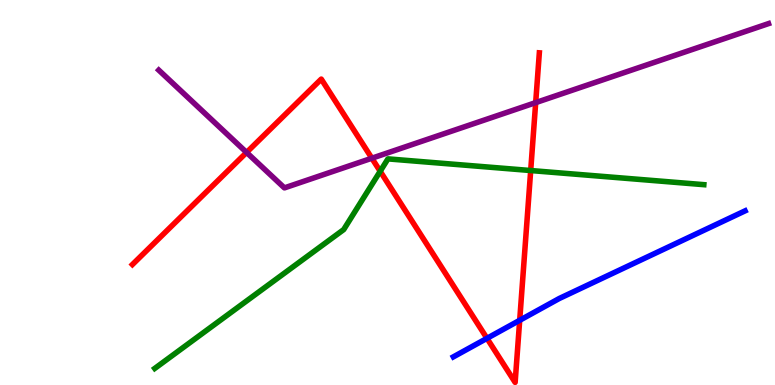[{'lines': ['blue', 'red'], 'intersections': [{'x': 6.28, 'y': 1.21}, {'x': 6.71, 'y': 1.68}]}, {'lines': ['green', 'red'], 'intersections': [{'x': 4.91, 'y': 5.55}, {'x': 6.85, 'y': 5.57}]}, {'lines': ['purple', 'red'], 'intersections': [{'x': 3.18, 'y': 6.04}, {'x': 4.8, 'y': 5.89}, {'x': 6.91, 'y': 7.33}]}, {'lines': ['blue', 'green'], 'intersections': []}, {'lines': ['blue', 'purple'], 'intersections': []}, {'lines': ['green', 'purple'], 'intersections': []}]